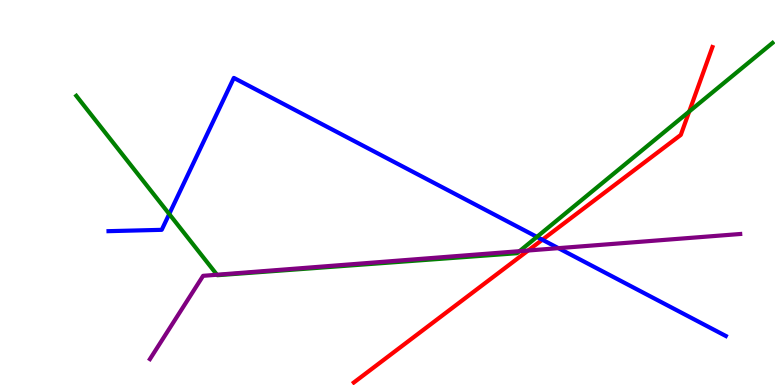[{'lines': ['blue', 'red'], 'intersections': [{'x': 7.0, 'y': 3.77}]}, {'lines': ['green', 'red'], 'intersections': [{'x': 8.89, 'y': 7.1}]}, {'lines': ['purple', 'red'], 'intersections': [{'x': 6.81, 'y': 3.49}]}, {'lines': ['blue', 'green'], 'intersections': [{'x': 2.18, 'y': 4.44}, {'x': 6.93, 'y': 3.85}]}, {'lines': ['blue', 'purple'], 'intersections': [{'x': 7.21, 'y': 3.55}]}, {'lines': ['green', 'purple'], 'intersections': [{'x': 2.8, 'y': 2.86}, {'x': 6.7, 'y': 3.48}]}]